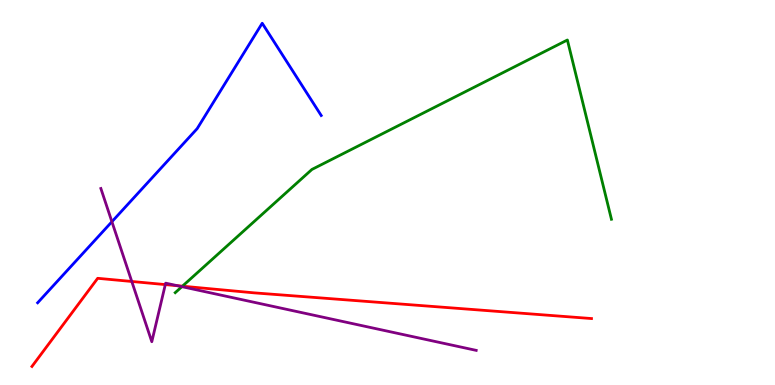[{'lines': ['blue', 'red'], 'intersections': []}, {'lines': ['green', 'red'], 'intersections': [{'x': 2.35, 'y': 2.57}]}, {'lines': ['purple', 'red'], 'intersections': [{'x': 1.7, 'y': 2.69}, {'x': 2.13, 'y': 2.61}, {'x': 2.29, 'y': 2.58}]}, {'lines': ['blue', 'green'], 'intersections': []}, {'lines': ['blue', 'purple'], 'intersections': [{'x': 1.44, 'y': 4.24}]}, {'lines': ['green', 'purple'], 'intersections': [{'x': 2.35, 'y': 2.55}]}]